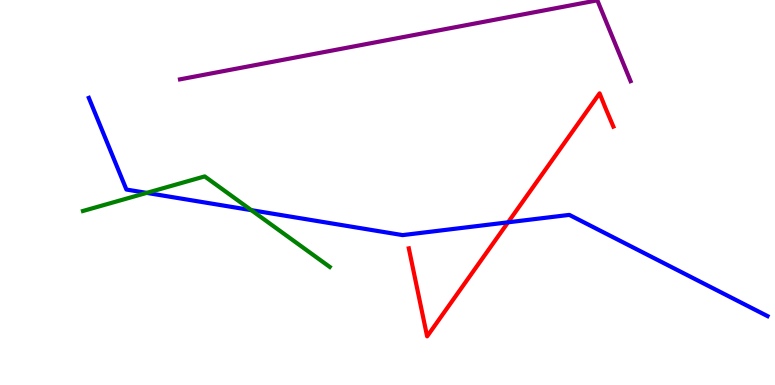[{'lines': ['blue', 'red'], 'intersections': [{'x': 6.56, 'y': 4.23}]}, {'lines': ['green', 'red'], 'intersections': []}, {'lines': ['purple', 'red'], 'intersections': []}, {'lines': ['blue', 'green'], 'intersections': [{'x': 1.89, 'y': 4.99}, {'x': 3.24, 'y': 4.54}]}, {'lines': ['blue', 'purple'], 'intersections': []}, {'lines': ['green', 'purple'], 'intersections': []}]